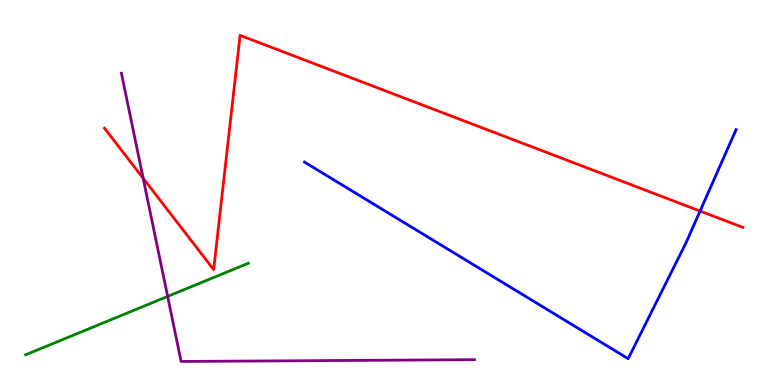[{'lines': ['blue', 'red'], 'intersections': [{'x': 9.03, 'y': 4.52}]}, {'lines': ['green', 'red'], 'intersections': []}, {'lines': ['purple', 'red'], 'intersections': [{'x': 1.85, 'y': 5.37}]}, {'lines': ['blue', 'green'], 'intersections': []}, {'lines': ['blue', 'purple'], 'intersections': []}, {'lines': ['green', 'purple'], 'intersections': [{'x': 2.16, 'y': 2.3}]}]